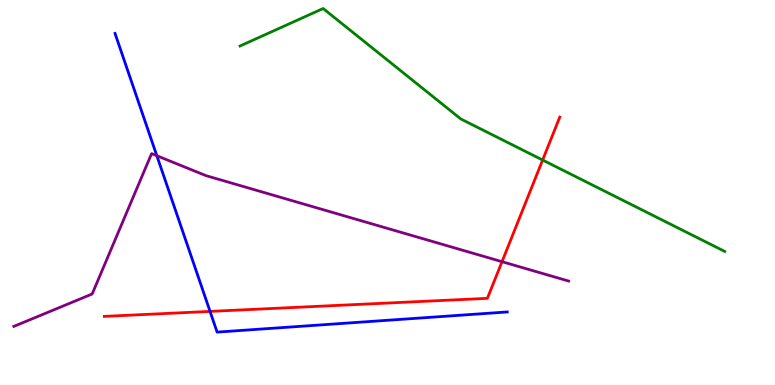[{'lines': ['blue', 'red'], 'intersections': [{'x': 2.71, 'y': 1.91}]}, {'lines': ['green', 'red'], 'intersections': [{'x': 7.0, 'y': 5.84}]}, {'lines': ['purple', 'red'], 'intersections': [{'x': 6.48, 'y': 3.2}]}, {'lines': ['blue', 'green'], 'intersections': []}, {'lines': ['blue', 'purple'], 'intersections': [{'x': 2.02, 'y': 5.96}]}, {'lines': ['green', 'purple'], 'intersections': []}]